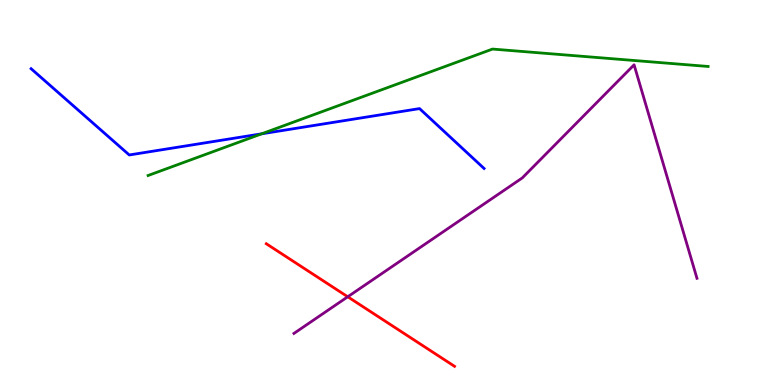[{'lines': ['blue', 'red'], 'intersections': []}, {'lines': ['green', 'red'], 'intersections': []}, {'lines': ['purple', 'red'], 'intersections': [{'x': 4.49, 'y': 2.29}]}, {'lines': ['blue', 'green'], 'intersections': [{'x': 3.38, 'y': 6.52}]}, {'lines': ['blue', 'purple'], 'intersections': []}, {'lines': ['green', 'purple'], 'intersections': []}]